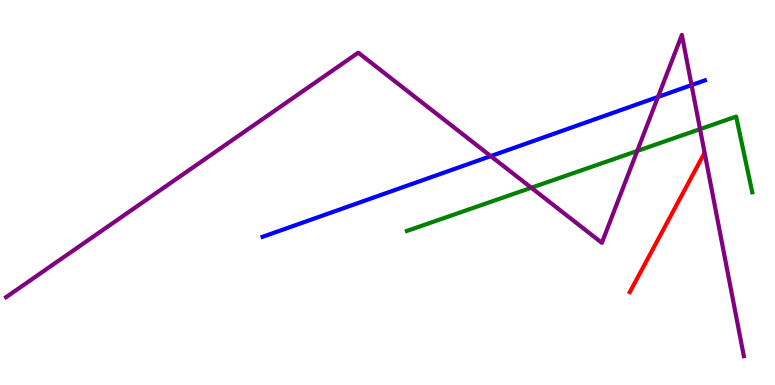[{'lines': ['blue', 'red'], 'intersections': []}, {'lines': ['green', 'red'], 'intersections': []}, {'lines': ['purple', 'red'], 'intersections': []}, {'lines': ['blue', 'green'], 'intersections': []}, {'lines': ['blue', 'purple'], 'intersections': [{'x': 6.33, 'y': 5.95}, {'x': 8.49, 'y': 7.48}, {'x': 8.92, 'y': 7.79}]}, {'lines': ['green', 'purple'], 'intersections': [{'x': 6.86, 'y': 5.12}, {'x': 8.22, 'y': 6.08}, {'x': 9.03, 'y': 6.65}]}]